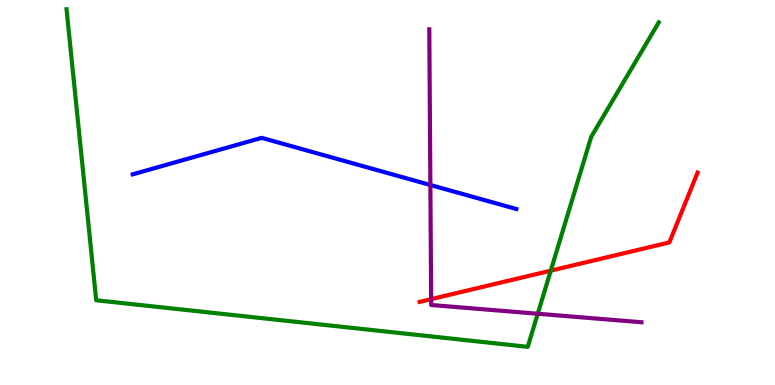[{'lines': ['blue', 'red'], 'intersections': []}, {'lines': ['green', 'red'], 'intersections': [{'x': 7.11, 'y': 2.97}]}, {'lines': ['purple', 'red'], 'intersections': [{'x': 5.56, 'y': 2.23}]}, {'lines': ['blue', 'green'], 'intersections': []}, {'lines': ['blue', 'purple'], 'intersections': [{'x': 5.55, 'y': 5.2}]}, {'lines': ['green', 'purple'], 'intersections': [{'x': 6.94, 'y': 1.85}]}]